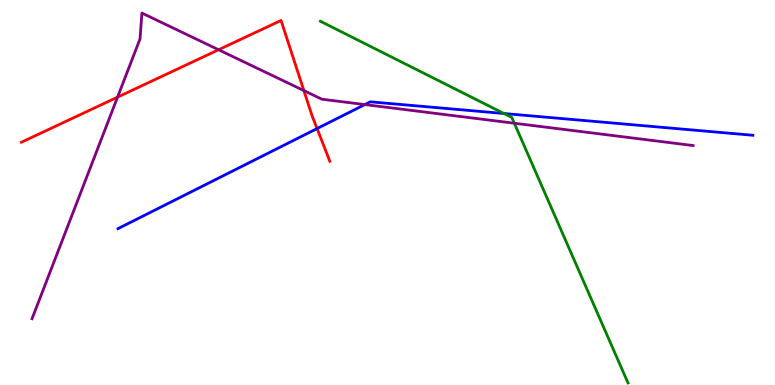[{'lines': ['blue', 'red'], 'intersections': [{'x': 4.09, 'y': 6.66}]}, {'lines': ['green', 'red'], 'intersections': []}, {'lines': ['purple', 'red'], 'intersections': [{'x': 1.52, 'y': 7.48}, {'x': 2.82, 'y': 8.71}, {'x': 3.92, 'y': 7.65}]}, {'lines': ['blue', 'green'], 'intersections': [{'x': 6.5, 'y': 7.05}]}, {'lines': ['blue', 'purple'], 'intersections': [{'x': 4.71, 'y': 7.28}]}, {'lines': ['green', 'purple'], 'intersections': [{'x': 6.64, 'y': 6.8}]}]